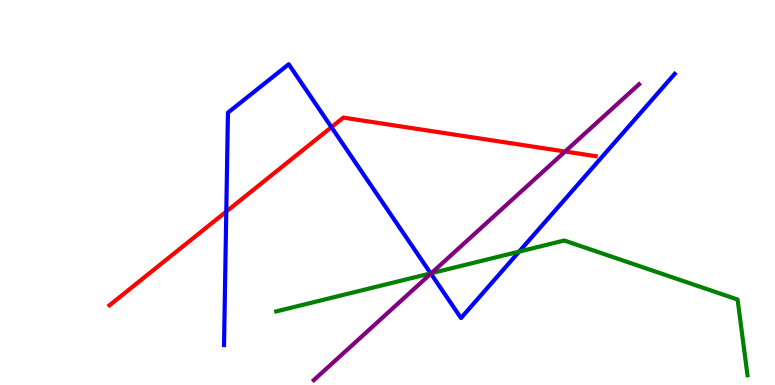[{'lines': ['blue', 'red'], 'intersections': [{'x': 2.92, 'y': 4.5}, {'x': 4.28, 'y': 6.7}]}, {'lines': ['green', 'red'], 'intersections': []}, {'lines': ['purple', 'red'], 'intersections': [{'x': 7.29, 'y': 6.06}]}, {'lines': ['blue', 'green'], 'intersections': [{'x': 5.56, 'y': 2.9}, {'x': 6.7, 'y': 3.46}]}, {'lines': ['blue', 'purple'], 'intersections': [{'x': 5.56, 'y': 2.89}]}, {'lines': ['green', 'purple'], 'intersections': [{'x': 5.57, 'y': 2.9}]}]